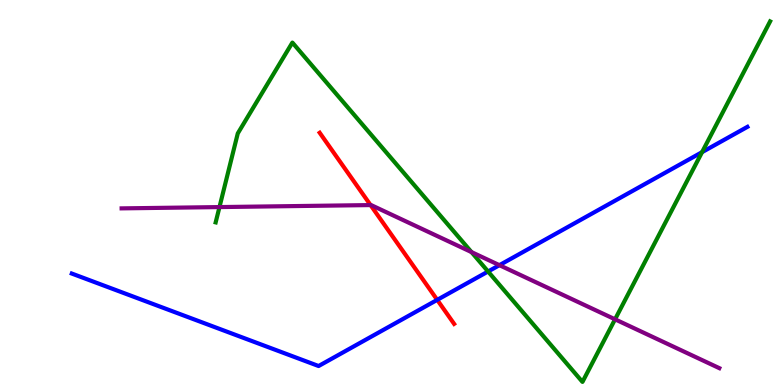[{'lines': ['blue', 'red'], 'intersections': [{'x': 5.64, 'y': 2.21}]}, {'lines': ['green', 'red'], 'intersections': []}, {'lines': ['purple', 'red'], 'intersections': [{'x': 4.78, 'y': 4.67}]}, {'lines': ['blue', 'green'], 'intersections': [{'x': 6.3, 'y': 2.95}, {'x': 9.06, 'y': 6.05}]}, {'lines': ['blue', 'purple'], 'intersections': [{'x': 6.44, 'y': 3.11}]}, {'lines': ['green', 'purple'], 'intersections': [{'x': 2.83, 'y': 4.62}, {'x': 6.08, 'y': 3.45}, {'x': 7.94, 'y': 1.71}]}]